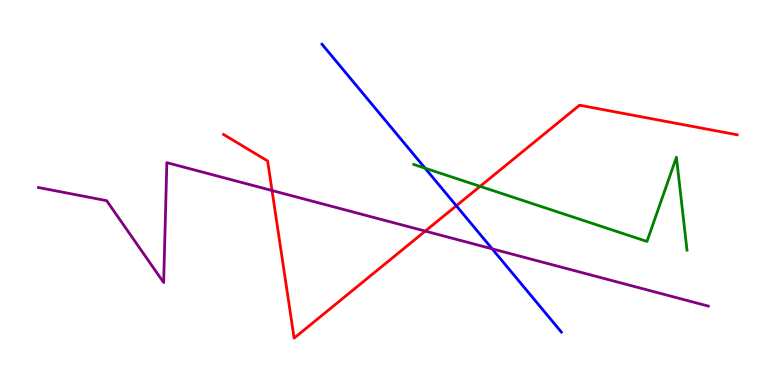[{'lines': ['blue', 'red'], 'intersections': [{'x': 5.89, 'y': 4.66}]}, {'lines': ['green', 'red'], 'intersections': [{'x': 6.19, 'y': 5.16}]}, {'lines': ['purple', 'red'], 'intersections': [{'x': 3.51, 'y': 5.05}, {'x': 5.49, 'y': 4.0}]}, {'lines': ['blue', 'green'], 'intersections': [{'x': 5.48, 'y': 5.63}]}, {'lines': ['blue', 'purple'], 'intersections': [{'x': 6.35, 'y': 3.54}]}, {'lines': ['green', 'purple'], 'intersections': []}]